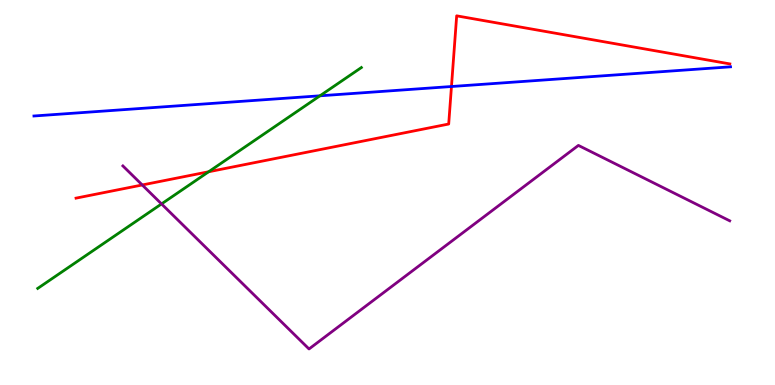[{'lines': ['blue', 'red'], 'intersections': [{'x': 5.83, 'y': 7.75}]}, {'lines': ['green', 'red'], 'intersections': [{'x': 2.69, 'y': 5.54}]}, {'lines': ['purple', 'red'], 'intersections': [{'x': 1.84, 'y': 5.2}]}, {'lines': ['blue', 'green'], 'intersections': [{'x': 4.13, 'y': 7.51}]}, {'lines': ['blue', 'purple'], 'intersections': []}, {'lines': ['green', 'purple'], 'intersections': [{'x': 2.08, 'y': 4.7}]}]